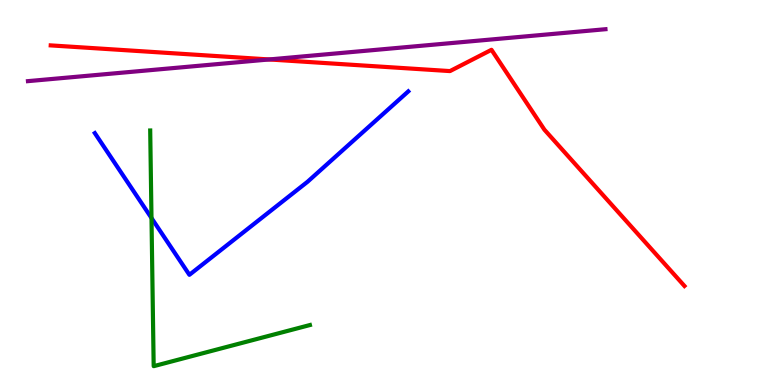[{'lines': ['blue', 'red'], 'intersections': []}, {'lines': ['green', 'red'], 'intersections': []}, {'lines': ['purple', 'red'], 'intersections': [{'x': 3.47, 'y': 8.46}]}, {'lines': ['blue', 'green'], 'intersections': [{'x': 1.95, 'y': 4.34}]}, {'lines': ['blue', 'purple'], 'intersections': []}, {'lines': ['green', 'purple'], 'intersections': []}]